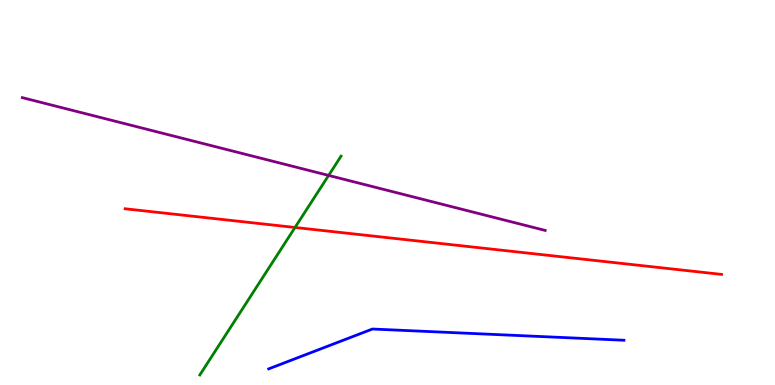[{'lines': ['blue', 'red'], 'intersections': []}, {'lines': ['green', 'red'], 'intersections': [{'x': 3.81, 'y': 4.09}]}, {'lines': ['purple', 'red'], 'intersections': []}, {'lines': ['blue', 'green'], 'intersections': []}, {'lines': ['blue', 'purple'], 'intersections': []}, {'lines': ['green', 'purple'], 'intersections': [{'x': 4.24, 'y': 5.44}]}]